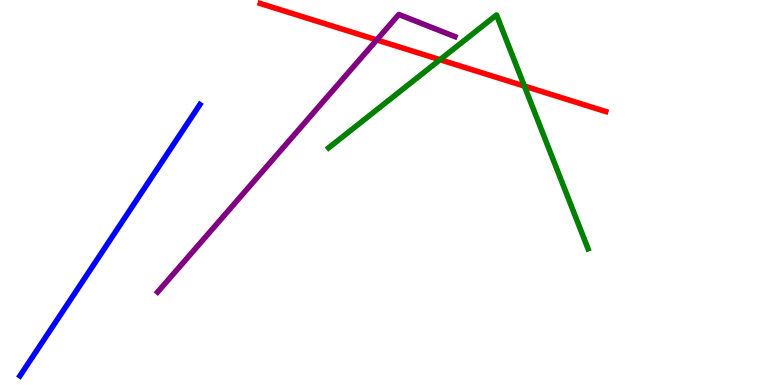[{'lines': ['blue', 'red'], 'intersections': []}, {'lines': ['green', 'red'], 'intersections': [{'x': 5.68, 'y': 8.45}, {'x': 6.77, 'y': 7.76}]}, {'lines': ['purple', 'red'], 'intersections': [{'x': 4.86, 'y': 8.96}]}, {'lines': ['blue', 'green'], 'intersections': []}, {'lines': ['blue', 'purple'], 'intersections': []}, {'lines': ['green', 'purple'], 'intersections': []}]